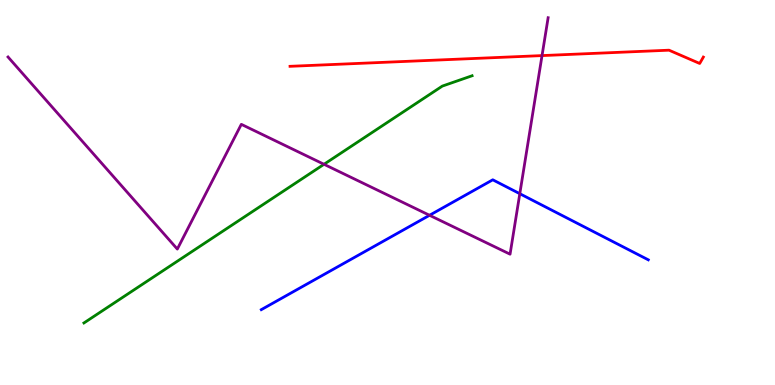[{'lines': ['blue', 'red'], 'intersections': []}, {'lines': ['green', 'red'], 'intersections': []}, {'lines': ['purple', 'red'], 'intersections': [{'x': 6.99, 'y': 8.56}]}, {'lines': ['blue', 'green'], 'intersections': []}, {'lines': ['blue', 'purple'], 'intersections': [{'x': 5.54, 'y': 4.41}, {'x': 6.71, 'y': 4.97}]}, {'lines': ['green', 'purple'], 'intersections': [{'x': 4.18, 'y': 5.73}]}]